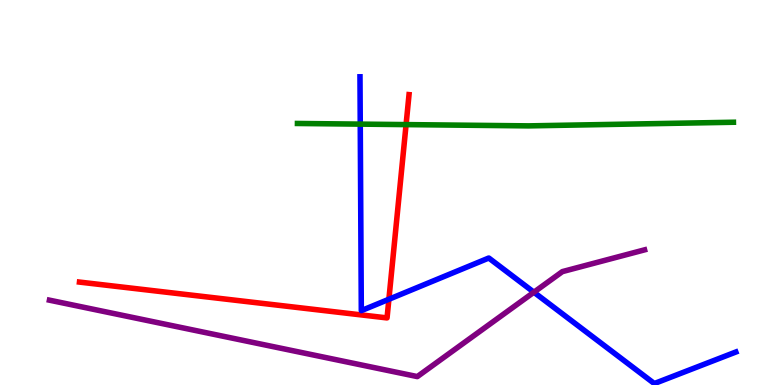[{'lines': ['blue', 'red'], 'intersections': [{'x': 5.02, 'y': 2.23}]}, {'lines': ['green', 'red'], 'intersections': [{'x': 5.24, 'y': 6.76}]}, {'lines': ['purple', 'red'], 'intersections': []}, {'lines': ['blue', 'green'], 'intersections': [{'x': 4.65, 'y': 6.78}]}, {'lines': ['blue', 'purple'], 'intersections': [{'x': 6.89, 'y': 2.41}]}, {'lines': ['green', 'purple'], 'intersections': []}]